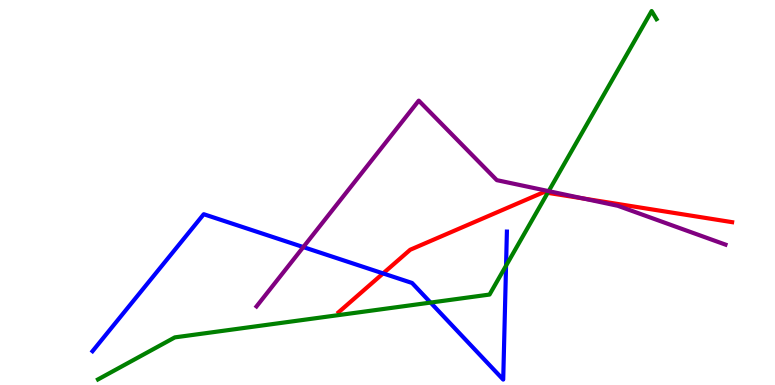[{'lines': ['blue', 'red'], 'intersections': [{'x': 4.94, 'y': 2.9}]}, {'lines': ['green', 'red'], 'intersections': [{'x': 7.07, 'y': 4.99}]}, {'lines': ['purple', 'red'], 'intersections': [{'x': 7.53, 'y': 4.84}]}, {'lines': ['blue', 'green'], 'intersections': [{'x': 5.56, 'y': 2.14}, {'x': 6.53, 'y': 3.1}]}, {'lines': ['blue', 'purple'], 'intersections': [{'x': 3.91, 'y': 3.58}]}, {'lines': ['green', 'purple'], 'intersections': [{'x': 7.08, 'y': 5.04}]}]